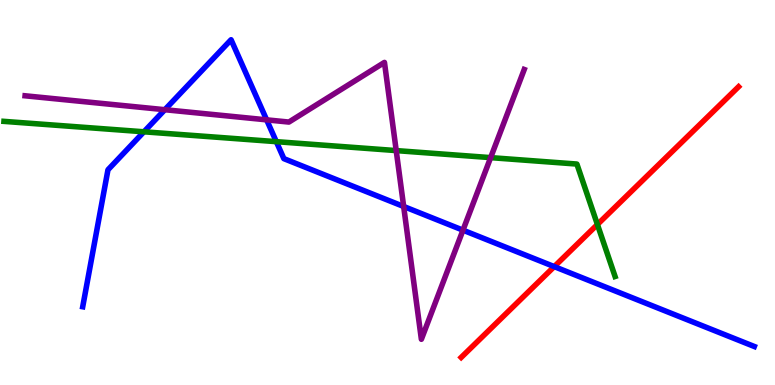[{'lines': ['blue', 'red'], 'intersections': [{'x': 7.15, 'y': 3.08}]}, {'lines': ['green', 'red'], 'intersections': [{'x': 7.71, 'y': 4.17}]}, {'lines': ['purple', 'red'], 'intersections': []}, {'lines': ['blue', 'green'], 'intersections': [{'x': 1.86, 'y': 6.58}, {'x': 3.57, 'y': 6.32}]}, {'lines': ['blue', 'purple'], 'intersections': [{'x': 2.13, 'y': 7.15}, {'x': 3.44, 'y': 6.89}, {'x': 5.21, 'y': 4.64}, {'x': 5.97, 'y': 4.02}]}, {'lines': ['green', 'purple'], 'intersections': [{'x': 5.11, 'y': 6.09}, {'x': 6.33, 'y': 5.91}]}]